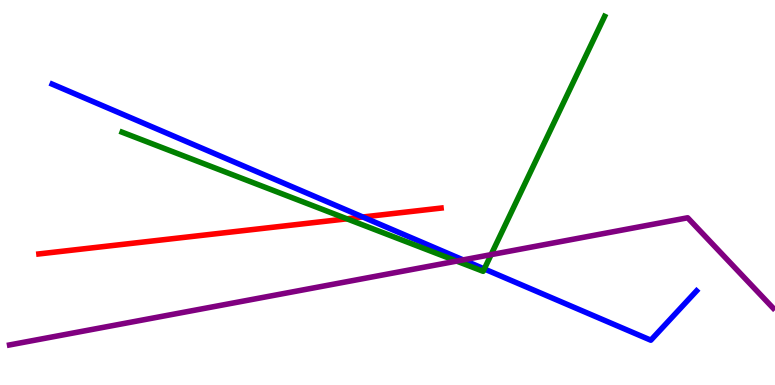[{'lines': ['blue', 'red'], 'intersections': [{'x': 4.68, 'y': 4.36}]}, {'lines': ['green', 'red'], 'intersections': [{'x': 4.48, 'y': 4.32}]}, {'lines': ['purple', 'red'], 'intersections': []}, {'lines': ['blue', 'green'], 'intersections': [{'x': 6.25, 'y': 3.01}]}, {'lines': ['blue', 'purple'], 'intersections': [{'x': 5.98, 'y': 3.25}]}, {'lines': ['green', 'purple'], 'intersections': [{'x': 5.89, 'y': 3.22}, {'x': 6.34, 'y': 3.39}]}]